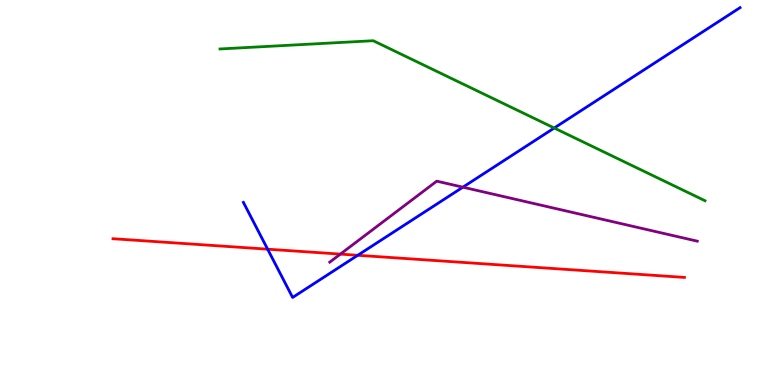[{'lines': ['blue', 'red'], 'intersections': [{'x': 3.45, 'y': 3.53}, {'x': 4.62, 'y': 3.37}]}, {'lines': ['green', 'red'], 'intersections': []}, {'lines': ['purple', 'red'], 'intersections': [{'x': 4.39, 'y': 3.4}]}, {'lines': ['blue', 'green'], 'intersections': [{'x': 7.15, 'y': 6.67}]}, {'lines': ['blue', 'purple'], 'intersections': [{'x': 5.97, 'y': 5.14}]}, {'lines': ['green', 'purple'], 'intersections': []}]